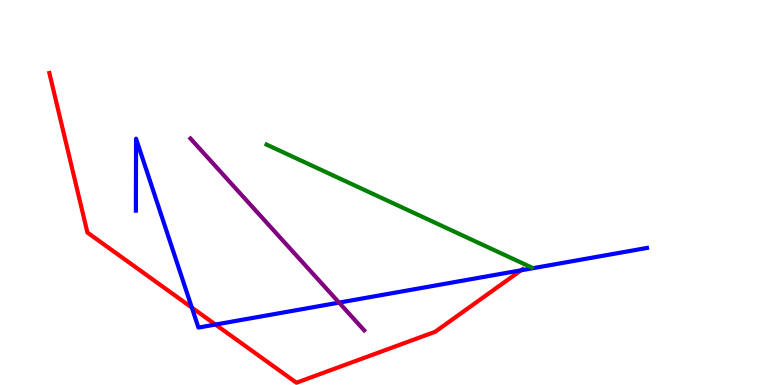[{'lines': ['blue', 'red'], 'intersections': [{'x': 2.48, 'y': 2.01}, {'x': 2.78, 'y': 1.57}, {'x': 6.72, 'y': 2.98}]}, {'lines': ['green', 'red'], 'intersections': []}, {'lines': ['purple', 'red'], 'intersections': []}, {'lines': ['blue', 'green'], 'intersections': []}, {'lines': ['blue', 'purple'], 'intersections': [{'x': 4.38, 'y': 2.14}]}, {'lines': ['green', 'purple'], 'intersections': []}]